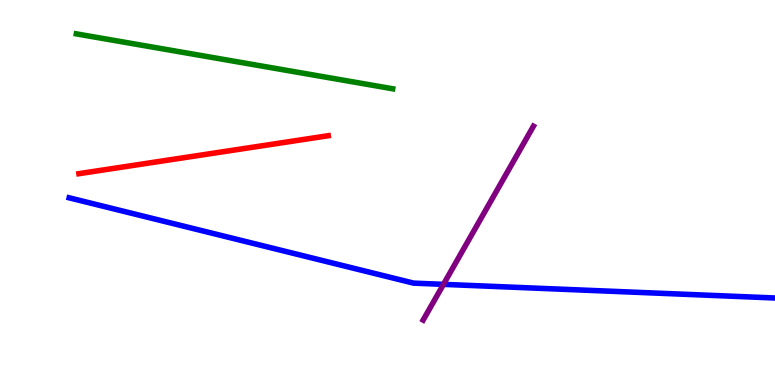[{'lines': ['blue', 'red'], 'intersections': []}, {'lines': ['green', 'red'], 'intersections': []}, {'lines': ['purple', 'red'], 'intersections': []}, {'lines': ['blue', 'green'], 'intersections': []}, {'lines': ['blue', 'purple'], 'intersections': [{'x': 5.72, 'y': 2.61}]}, {'lines': ['green', 'purple'], 'intersections': []}]